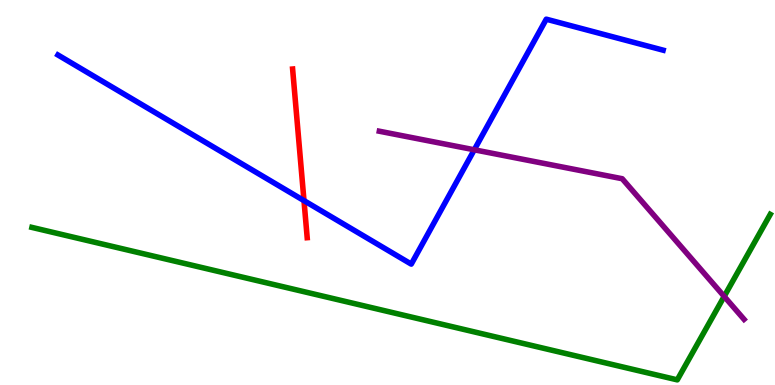[{'lines': ['blue', 'red'], 'intersections': [{'x': 3.92, 'y': 4.79}]}, {'lines': ['green', 'red'], 'intersections': []}, {'lines': ['purple', 'red'], 'intersections': []}, {'lines': ['blue', 'green'], 'intersections': []}, {'lines': ['blue', 'purple'], 'intersections': [{'x': 6.12, 'y': 6.11}]}, {'lines': ['green', 'purple'], 'intersections': [{'x': 9.34, 'y': 2.3}]}]